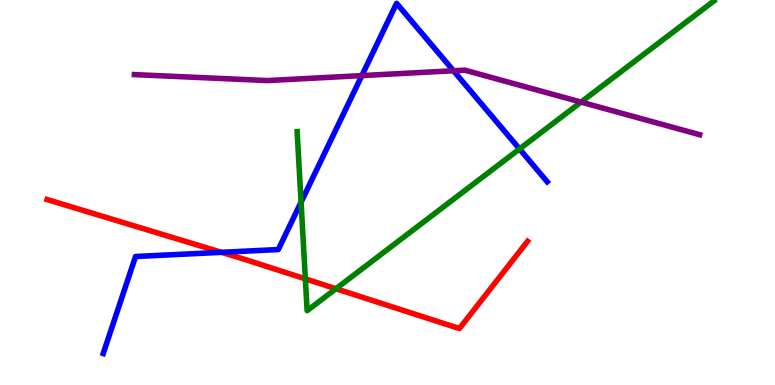[{'lines': ['blue', 'red'], 'intersections': [{'x': 2.86, 'y': 3.45}]}, {'lines': ['green', 'red'], 'intersections': [{'x': 3.94, 'y': 2.76}, {'x': 4.33, 'y': 2.5}]}, {'lines': ['purple', 'red'], 'intersections': []}, {'lines': ['blue', 'green'], 'intersections': [{'x': 3.88, 'y': 4.75}, {'x': 6.7, 'y': 6.13}]}, {'lines': ['blue', 'purple'], 'intersections': [{'x': 4.67, 'y': 8.04}, {'x': 5.85, 'y': 8.16}]}, {'lines': ['green', 'purple'], 'intersections': [{'x': 7.5, 'y': 7.35}]}]